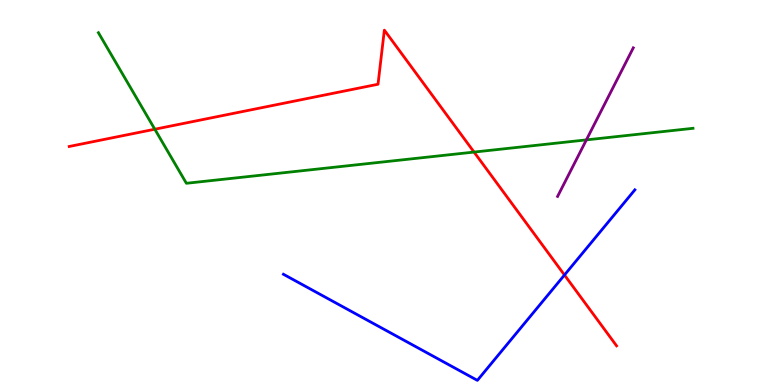[{'lines': ['blue', 'red'], 'intersections': [{'x': 7.28, 'y': 2.86}]}, {'lines': ['green', 'red'], 'intersections': [{'x': 2.0, 'y': 6.64}, {'x': 6.12, 'y': 6.05}]}, {'lines': ['purple', 'red'], 'intersections': []}, {'lines': ['blue', 'green'], 'intersections': []}, {'lines': ['blue', 'purple'], 'intersections': []}, {'lines': ['green', 'purple'], 'intersections': [{'x': 7.57, 'y': 6.37}]}]